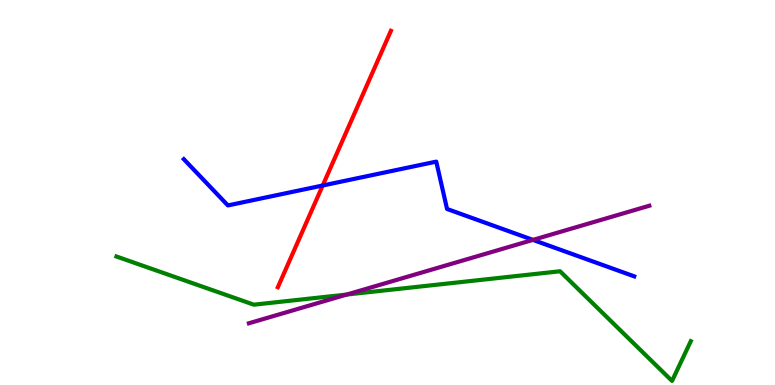[{'lines': ['blue', 'red'], 'intersections': [{'x': 4.16, 'y': 5.18}]}, {'lines': ['green', 'red'], 'intersections': []}, {'lines': ['purple', 'red'], 'intersections': []}, {'lines': ['blue', 'green'], 'intersections': []}, {'lines': ['blue', 'purple'], 'intersections': [{'x': 6.88, 'y': 3.77}]}, {'lines': ['green', 'purple'], 'intersections': [{'x': 4.47, 'y': 2.35}]}]